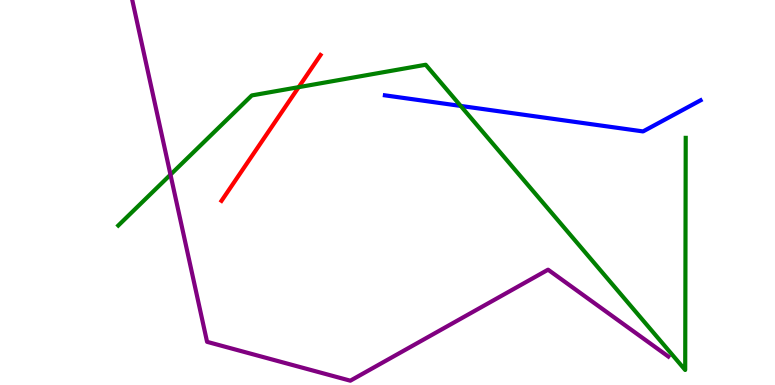[{'lines': ['blue', 'red'], 'intersections': []}, {'lines': ['green', 'red'], 'intersections': [{'x': 3.85, 'y': 7.74}]}, {'lines': ['purple', 'red'], 'intersections': []}, {'lines': ['blue', 'green'], 'intersections': [{'x': 5.94, 'y': 7.25}]}, {'lines': ['blue', 'purple'], 'intersections': []}, {'lines': ['green', 'purple'], 'intersections': [{'x': 2.2, 'y': 5.46}]}]